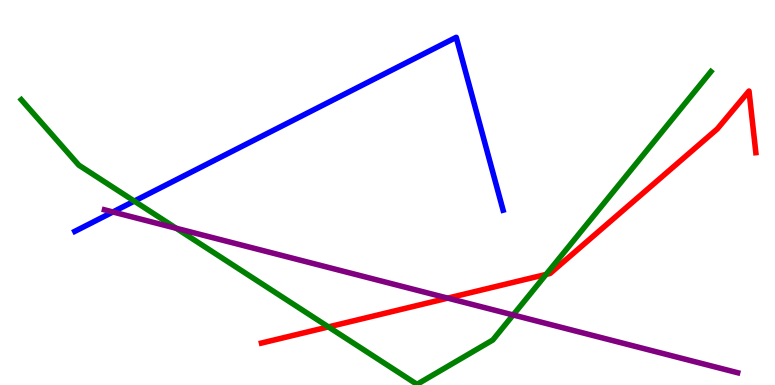[{'lines': ['blue', 'red'], 'intersections': []}, {'lines': ['green', 'red'], 'intersections': [{'x': 4.24, 'y': 1.51}, {'x': 7.05, 'y': 2.87}]}, {'lines': ['purple', 'red'], 'intersections': [{'x': 5.78, 'y': 2.26}]}, {'lines': ['blue', 'green'], 'intersections': [{'x': 1.73, 'y': 4.78}]}, {'lines': ['blue', 'purple'], 'intersections': [{'x': 1.46, 'y': 4.49}]}, {'lines': ['green', 'purple'], 'intersections': [{'x': 2.27, 'y': 4.07}, {'x': 6.62, 'y': 1.82}]}]